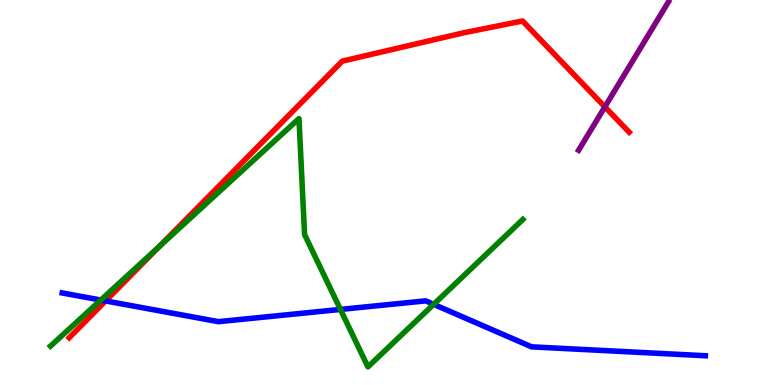[{'lines': ['blue', 'red'], 'intersections': [{'x': 1.36, 'y': 2.18}]}, {'lines': ['green', 'red'], 'intersections': [{'x': 2.06, 'y': 3.6}]}, {'lines': ['purple', 'red'], 'intersections': [{'x': 7.8, 'y': 7.22}]}, {'lines': ['blue', 'green'], 'intersections': [{'x': 1.3, 'y': 2.21}, {'x': 4.39, 'y': 1.96}, {'x': 5.6, 'y': 2.1}]}, {'lines': ['blue', 'purple'], 'intersections': []}, {'lines': ['green', 'purple'], 'intersections': []}]